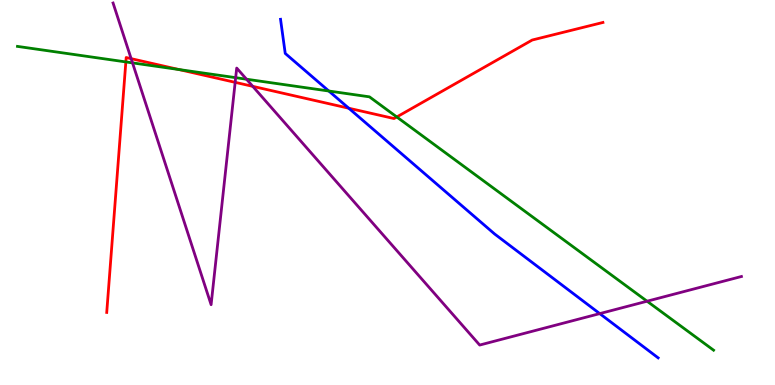[{'lines': ['blue', 'red'], 'intersections': [{'x': 4.5, 'y': 7.19}]}, {'lines': ['green', 'red'], 'intersections': [{'x': 1.62, 'y': 8.39}, {'x': 2.31, 'y': 8.19}, {'x': 5.12, 'y': 6.96}]}, {'lines': ['purple', 'red'], 'intersections': [{'x': 1.69, 'y': 8.48}, {'x': 3.03, 'y': 7.86}, {'x': 3.26, 'y': 7.76}]}, {'lines': ['blue', 'green'], 'intersections': [{'x': 4.24, 'y': 7.64}]}, {'lines': ['blue', 'purple'], 'intersections': [{'x': 7.74, 'y': 1.85}]}, {'lines': ['green', 'purple'], 'intersections': [{'x': 1.71, 'y': 8.37}, {'x': 3.04, 'y': 7.98}, {'x': 3.18, 'y': 7.94}, {'x': 8.35, 'y': 2.18}]}]